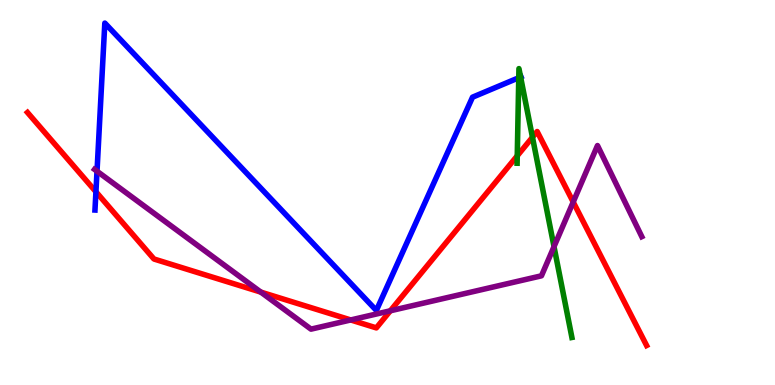[{'lines': ['blue', 'red'], 'intersections': [{'x': 1.24, 'y': 5.02}]}, {'lines': ['green', 'red'], 'intersections': [{'x': 6.67, 'y': 5.95}, {'x': 6.87, 'y': 6.44}]}, {'lines': ['purple', 'red'], 'intersections': [{'x': 3.37, 'y': 2.41}, {'x': 4.53, 'y': 1.69}, {'x': 5.04, 'y': 1.93}, {'x': 7.4, 'y': 4.75}]}, {'lines': ['blue', 'green'], 'intersections': [{'x': 6.69, 'y': 7.98}, {'x': 6.72, 'y': 8.0}]}, {'lines': ['blue', 'purple'], 'intersections': [{'x': 1.25, 'y': 5.55}]}, {'lines': ['green', 'purple'], 'intersections': [{'x': 7.15, 'y': 3.59}]}]